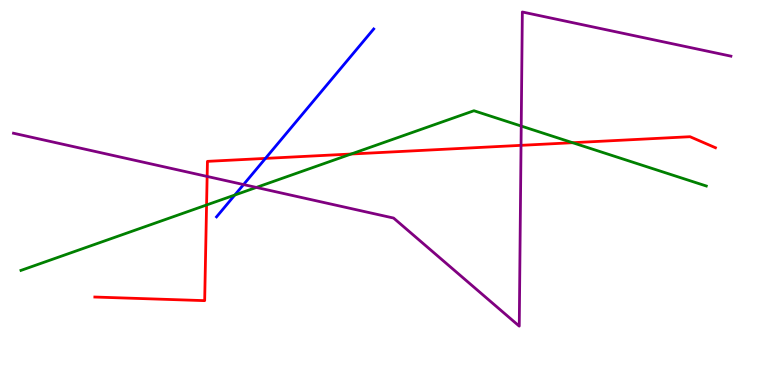[{'lines': ['blue', 'red'], 'intersections': [{'x': 3.43, 'y': 5.89}]}, {'lines': ['green', 'red'], 'intersections': [{'x': 2.67, 'y': 4.68}, {'x': 4.53, 'y': 6.0}, {'x': 7.39, 'y': 6.29}]}, {'lines': ['purple', 'red'], 'intersections': [{'x': 2.67, 'y': 5.42}, {'x': 6.72, 'y': 6.22}]}, {'lines': ['blue', 'green'], 'intersections': [{'x': 3.03, 'y': 4.93}]}, {'lines': ['blue', 'purple'], 'intersections': [{'x': 3.14, 'y': 5.21}]}, {'lines': ['green', 'purple'], 'intersections': [{'x': 3.31, 'y': 5.13}, {'x': 6.73, 'y': 6.73}]}]